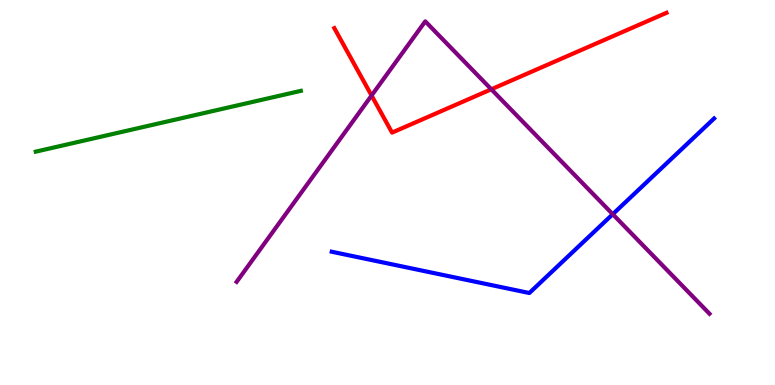[{'lines': ['blue', 'red'], 'intersections': []}, {'lines': ['green', 'red'], 'intersections': []}, {'lines': ['purple', 'red'], 'intersections': [{'x': 4.79, 'y': 7.52}, {'x': 6.34, 'y': 7.68}]}, {'lines': ['blue', 'green'], 'intersections': []}, {'lines': ['blue', 'purple'], 'intersections': [{'x': 7.91, 'y': 4.44}]}, {'lines': ['green', 'purple'], 'intersections': []}]